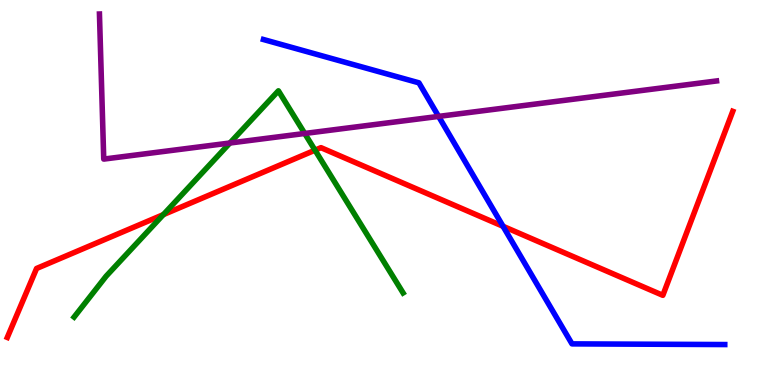[{'lines': ['blue', 'red'], 'intersections': [{'x': 6.49, 'y': 4.12}]}, {'lines': ['green', 'red'], 'intersections': [{'x': 2.11, 'y': 4.43}, {'x': 4.06, 'y': 6.1}]}, {'lines': ['purple', 'red'], 'intersections': []}, {'lines': ['blue', 'green'], 'intersections': []}, {'lines': ['blue', 'purple'], 'intersections': [{'x': 5.66, 'y': 6.98}]}, {'lines': ['green', 'purple'], 'intersections': [{'x': 2.97, 'y': 6.29}, {'x': 3.93, 'y': 6.53}]}]